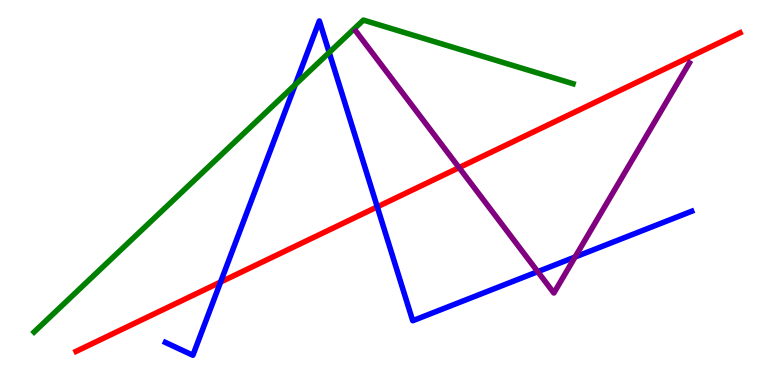[{'lines': ['blue', 'red'], 'intersections': [{'x': 2.85, 'y': 2.67}, {'x': 4.87, 'y': 4.63}]}, {'lines': ['green', 'red'], 'intersections': []}, {'lines': ['purple', 'red'], 'intersections': [{'x': 5.92, 'y': 5.65}]}, {'lines': ['blue', 'green'], 'intersections': [{'x': 3.81, 'y': 7.8}, {'x': 4.25, 'y': 8.64}]}, {'lines': ['blue', 'purple'], 'intersections': [{'x': 6.94, 'y': 2.94}, {'x': 7.42, 'y': 3.32}]}, {'lines': ['green', 'purple'], 'intersections': []}]